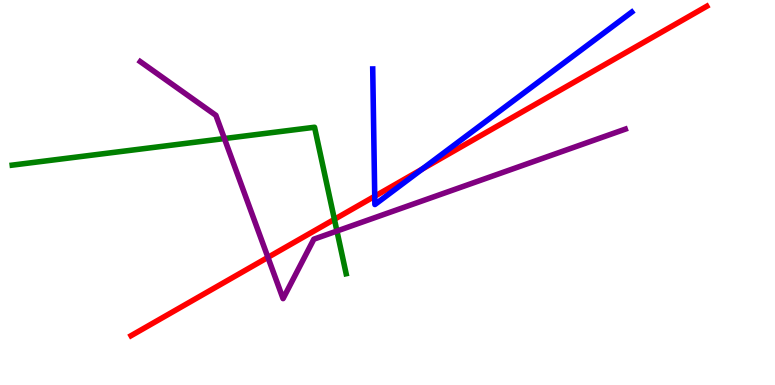[{'lines': ['blue', 'red'], 'intersections': [{'x': 4.84, 'y': 4.9}, {'x': 5.45, 'y': 5.61}]}, {'lines': ['green', 'red'], 'intersections': [{'x': 4.31, 'y': 4.3}]}, {'lines': ['purple', 'red'], 'intersections': [{'x': 3.46, 'y': 3.32}]}, {'lines': ['blue', 'green'], 'intersections': []}, {'lines': ['blue', 'purple'], 'intersections': []}, {'lines': ['green', 'purple'], 'intersections': [{'x': 2.9, 'y': 6.4}, {'x': 4.35, 'y': 4.0}]}]